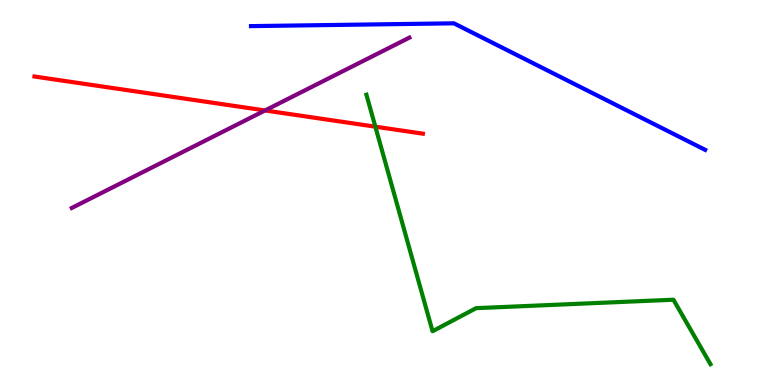[{'lines': ['blue', 'red'], 'intersections': []}, {'lines': ['green', 'red'], 'intersections': [{'x': 4.84, 'y': 6.71}]}, {'lines': ['purple', 'red'], 'intersections': [{'x': 3.42, 'y': 7.13}]}, {'lines': ['blue', 'green'], 'intersections': []}, {'lines': ['blue', 'purple'], 'intersections': []}, {'lines': ['green', 'purple'], 'intersections': []}]